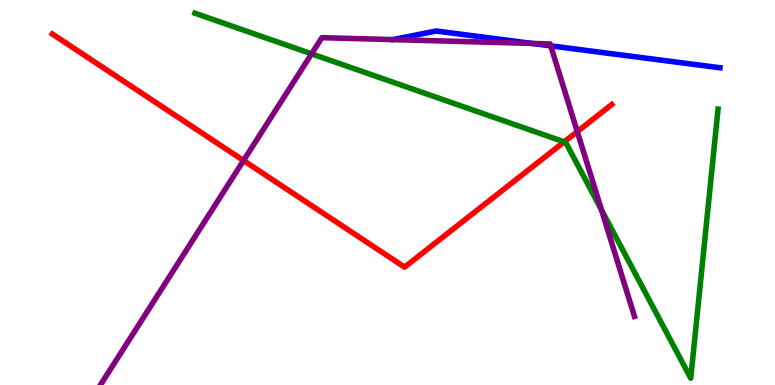[{'lines': ['blue', 'red'], 'intersections': []}, {'lines': ['green', 'red'], 'intersections': [{'x': 7.28, 'y': 6.32}]}, {'lines': ['purple', 'red'], 'intersections': [{'x': 3.14, 'y': 5.83}, {'x': 7.45, 'y': 6.58}]}, {'lines': ['blue', 'green'], 'intersections': []}, {'lines': ['blue', 'purple'], 'intersections': [{'x': 6.87, 'y': 8.87}, {'x': 7.11, 'y': 8.81}]}, {'lines': ['green', 'purple'], 'intersections': [{'x': 4.02, 'y': 8.6}, {'x': 7.76, 'y': 4.55}]}]